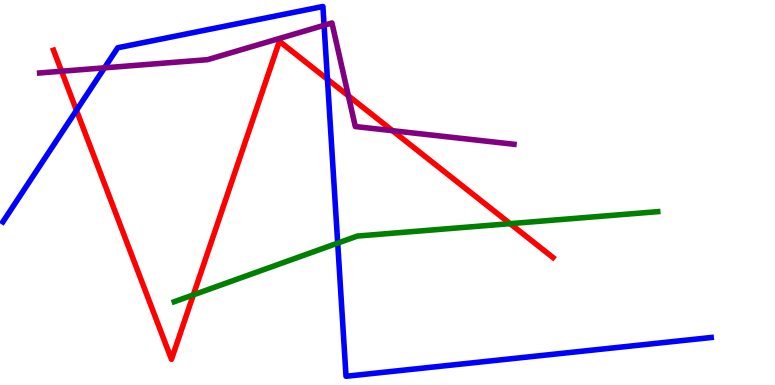[{'lines': ['blue', 'red'], 'intersections': [{'x': 0.987, 'y': 7.13}, {'x': 4.23, 'y': 7.94}]}, {'lines': ['green', 'red'], 'intersections': [{'x': 2.49, 'y': 2.34}, {'x': 6.58, 'y': 4.19}]}, {'lines': ['purple', 'red'], 'intersections': [{'x': 0.794, 'y': 8.15}, {'x': 4.5, 'y': 7.51}, {'x': 5.06, 'y': 6.61}]}, {'lines': ['blue', 'green'], 'intersections': [{'x': 4.36, 'y': 3.69}]}, {'lines': ['blue', 'purple'], 'intersections': [{'x': 1.35, 'y': 8.24}, {'x': 4.18, 'y': 9.34}]}, {'lines': ['green', 'purple'], 'intersections': []}]